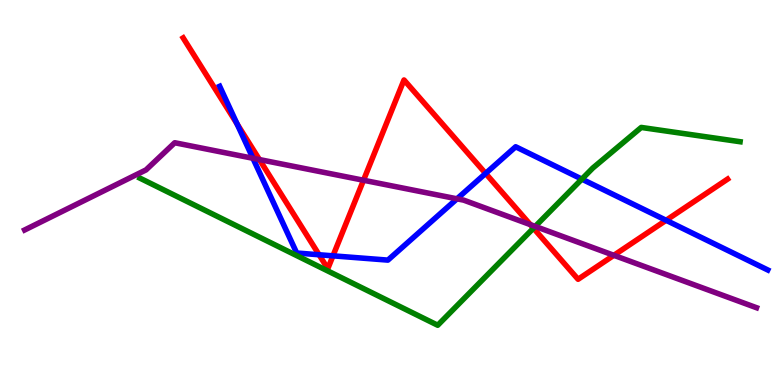[{'lines': ['blue', 'red'], 'intersections': [{'x': 3.06, 'y': 6.78}, {'x': 4.12, 'y': 3.38}, {'x': 4.3, 'y': 3.35}, {'x': 6.27, 'y': 5.5}, {'x': 8.6, 'y': 4.28}]}, {'lines': ['green', 'red'], 'intersections': [{'x': 6.88, 'y': 4.07}]}, {'lines': ['purple', 'red'], 'intersections': [{'x': 3.35, 'y': 5.86}, {'x': 4.69, 'y': 5.32}, {'x': 6.84, 'y': 4.17}, {'x': 7.92, 'y': 3.37}]}, {'lines': ['blue', 'green'], 'intersections': [{'x': 7.51, 'y': 5.35}]}, {'lines': ['blue', 'purple'], 'intersections': [{'x': 3.26, 'y': 5.89}, {'x': 5.9, 'y': 4.84}]}, {'lines': ['green', 'purple'], 'intersections': [{'x': 6.91, 'y': 4.12}]}]